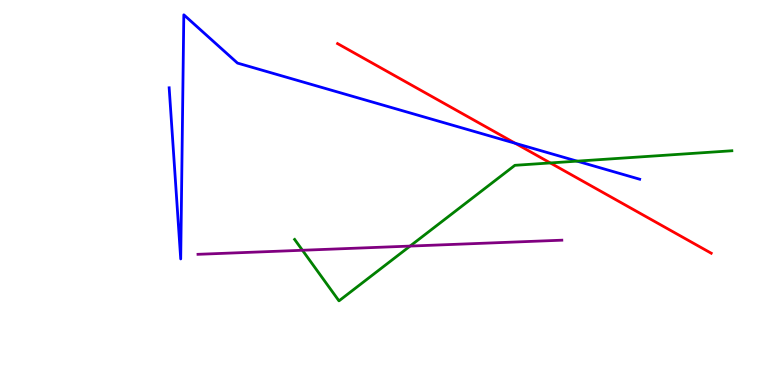[{'lines': ['blue', 'red'], 'intersections': [{'x': 6.65, 'y': 6.28}]}, {'lines': ['green', 'red'], 'intersections': [{'x': 7.1, 'y': 5.77}]}, {'lines': ['purple', 'red'], 'intersections': []}, {'lines': ['blue', 'green'], 'intersections': [{'x': 7.45, 'y': 5.81}]}, {'lines': ['blue', 'purple'], 'intersections': []}, {'lines': ['green', 'purple'], 'intersections': [{'x': 3.9, 'y': 3.5}, {'x': 5.29, 'y': 3.61}]}]